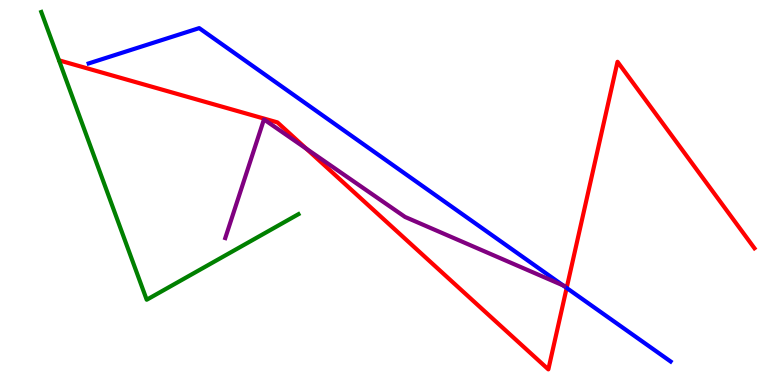[{'lines': ['blue', 'red'], 'intersections': [{'x': 7.31, 'y': 2.52}]}, {'lines': ['green', 'red'], 'intersections': []}, {'lines': ['purple', 'red'], 'intersections': [{'x': 3.95, 'y': 6.14}]}, {'lines': ['blue', 'green'], 'intersections': []}, {'lines': ['blue', 'purple'], 'intersections': [{'x': 7.26, 'y': 2.59}]}, {'lines': ['green', 'purple'], 'intersections': []}]